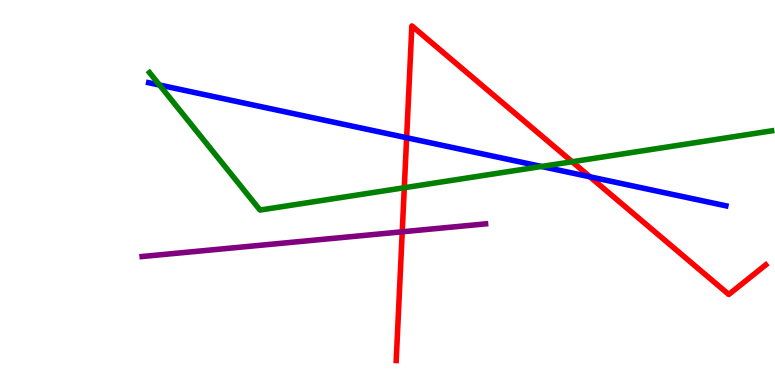[{'lines': ['blue', 'red'], 'intersections': [{'x': 5.25, 'y': 6.42}, {'x': 7.61, 'y': 5.41}]}, {'lines': ['green', 'red'], 'intersections': [{'x': 5.22, 'y': 5.12}, {'x': 7.38, 'y': 5.8}]}, {'lines': ['purple', 'red'], 'intersections': [{'x': 5.19, 'y': 3.98}]}, {'lines': ['blue', 'green'], 'intersections': [{'x': 2.06, 'y': 7.79}, {'x': 6.99, 'y': 5.68}]}, {'lines': ['blue', 'purple'], 'intersections': []}, {'lines': ['green', 'purple'], 'intersections': []}]